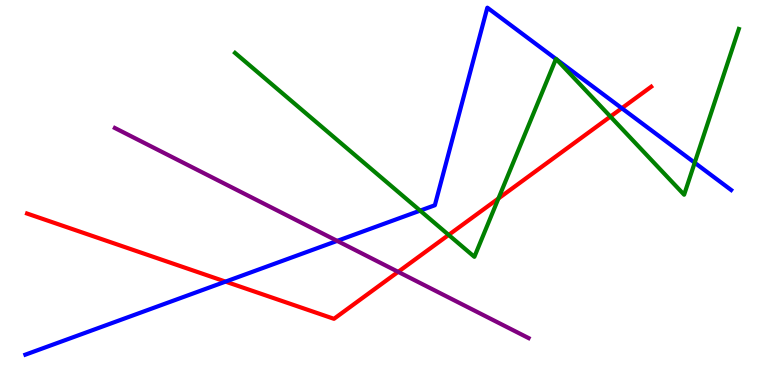[{'lines': ['blue', 'red'], 'intersections': [{'x': 2.91, 'y': 2.69}, {'x': 8.02, 'y': 7.19}]}, {'lines': ['green', 'red'], 'intersections': [{'x': 5.79, 'y': 3.9}, {'x': 6.43, 'y': 4.84}, {'x': 7.88, 'y': 6.97}]}, {'lines': ['purple', 'red'], 'intersections': [{'x': 5.14, 'y': 2.94}]}, {'lines': ['blue', 'green'], 'intersections': [{'x': 5.42, 'y': 4.53}, {'x': 7.17, 'y': 8.47}, {'x': 7.18, 'y': 8.46}, {'x': 8.96, 'y': 5.77}]}, {'lines': ['blue', 'purple'], 'intersections': [{'x': 4.35, 'y': 3.74}]}, {'lines': ['green', 'purple'], 'intersections': []}]